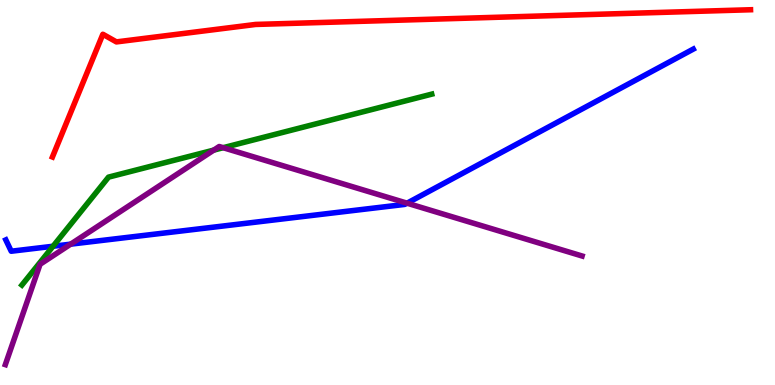[{'lines': ['blue', 'red'], 'intersections': []}, {'lines': ['green', 'red'], 'intersections': []}, {'lines': ['purple', 'red'], 'intersections': []}, {'lines': ['blue', 'green'], 'intersections': [{'x': 0.685, 'y': 3.6}]}, {'lines': ['blue', 'purple'], 'intersections': [{'x': 0.912, 'y': 3.66}, {'x': 5.25, 'y': 4.72}]}, {'lines': ['green', 'purple'], 'intersections': [{'x': 2.76, 'y': 6.1}, {'x': 2.88, 'y': 6.16}]}]